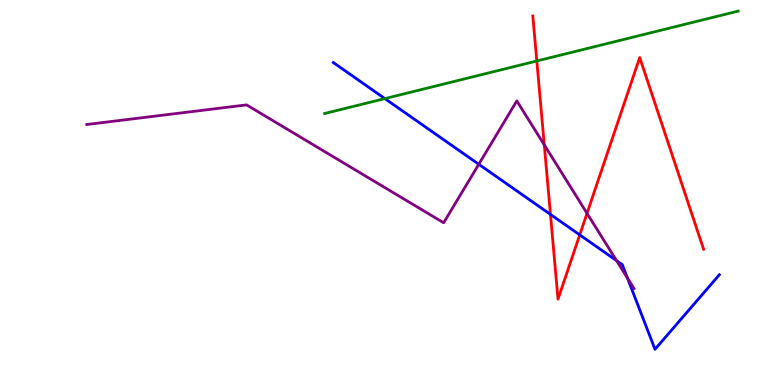[{'lines': ['blue', 'red'], 'intersections': [{'x': 7.1, 'y': 4.43}, {'x': 7.48, 'y': 3.9}]}, {'lines': ['green', 'red'], 'intersections': [{'x': 6.93, 'y': 8.42}]}, {'lines': ['purple', 'red'], 'intersections': [{'x': 7.02, 'y': 6.24}, {'x': 7.57, 'y': 4.46}]}, {'lines': ['blue', 'green'], 'intersections': [{'x': 4.97, 'y': 7.44}]}, {'lines': ['blue', 'purple'], 'intersections': [{'x': 6.18, 'y': 5.73}, {'x': 7.96, 'y': 3.23}, {'x': 8.1, 'y': 2.78}]}, {'lines': ['green', 'purple'], 'intersections': []}]